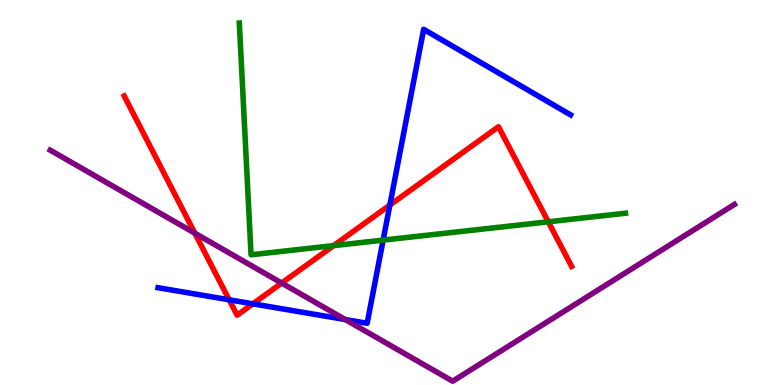[{'lines': ['blue', 'red'], 'intersections': [{'x': 2.96, 'y': 2.21}, {'x': 3.26, 'y': 2.11}, {'x': 5.03, 'y': 4.67}]}, {'lines': ['green', 'red'], 'intersections': [{'x': 4.3, 'y': 3.62}, {'x': 7.07, 'y': 4.24}]}, {'lines': ['purple', 'red'], 'intersections': [{'x': 2.51, 'y': 3.94}, {'x': 3.63, 'y': 2.65}]}, {'lines': ['blue', 'green'], 'intersections': [{'x': 4.94, 'y': 3.76}]}, {'lines': ['blue', 'purple'], 'intersections': [{'x': 4.46, 'y': 1.7}]}, {'lines': ['green', 'purple'], 'intersections': []}]